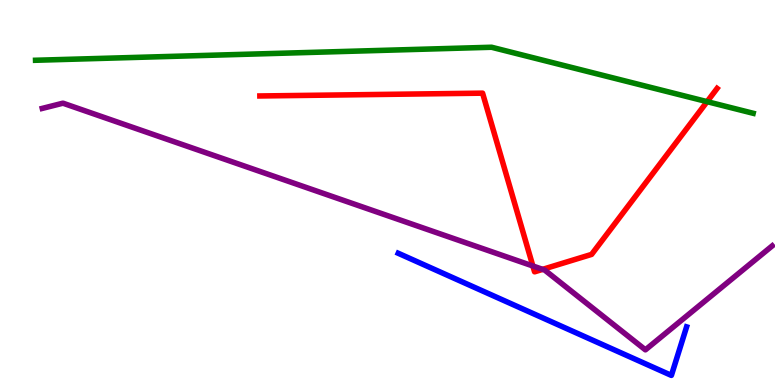[{'lines': ['blue', 'red'], 'intersections': []}, {'lines': ['green', 'red'], 'intersections': [{'x': 9.12, 'y': 7.36}]}, {'lines': ['purple', 'red'], 'intersections': [{'x': 6.88, 'y': 3.09}, {'x': 7.0, 'y': 3.0}]}, {'lines': ['blue', 'green'], 'intersections': []}, {'lines': ['blue', 'purple'], 'intersections': []}, {'lines': ['green', 'purple'], 'intersections': []}]